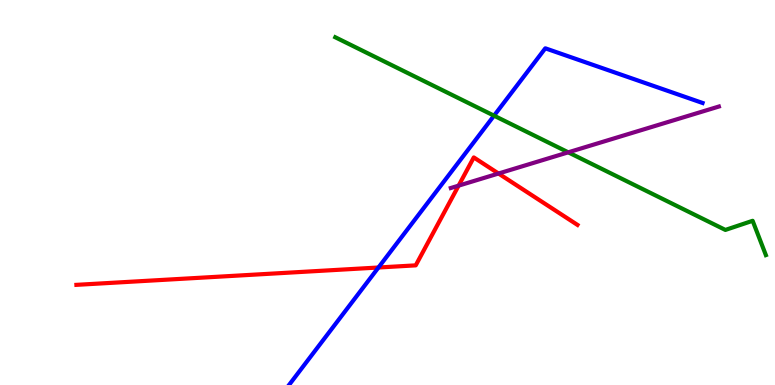[{'lines': ['blue', 'red'], 'intersections': [{'x': 4.88, 'y': 3.05}]}, {'lines': ['green', 'red'], 'intersections': []}, {'lines': ['purple', 'red'], 'intersections': [{'x': 5.92, 'y': 5.18}, {'x': 6.43, 'y': 5.49}]}, {'lines': ['blue', 'green'], 'intersections': [{'x': 6.37, 'y': 7.0}]}, {'lines': ['blue', 'purple'], 'intersections': []}, {'lines': ['green', 'purple'], 'intersections': [{'x': 7.33, 'y': 6.04}]}]